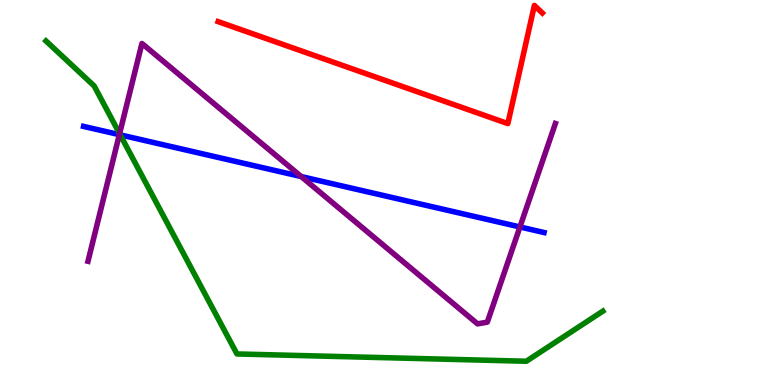[{'lines': ['blue', 'red'], 'intersections': []}, {'lines': ['green', 'red'], 'intersections': []}, {'lines': ['purple', 'red'], 'intersections': []}, {'lines': ['blue', 'green'], 'intersections': [{'x': 1.55, 'y': 6.5}]}, {'lines': ['blue', 'purple'], 'intersections': [{'x': 1.54, 'y': 6.5}, {'x': 3.89, 'y': 5.41}, {'x': 6.71, 'y': 4.1}]}, {'lines': ['green', 'purple'], 'intersections': [{'x': 1.54, 'y': 6.53}]}]